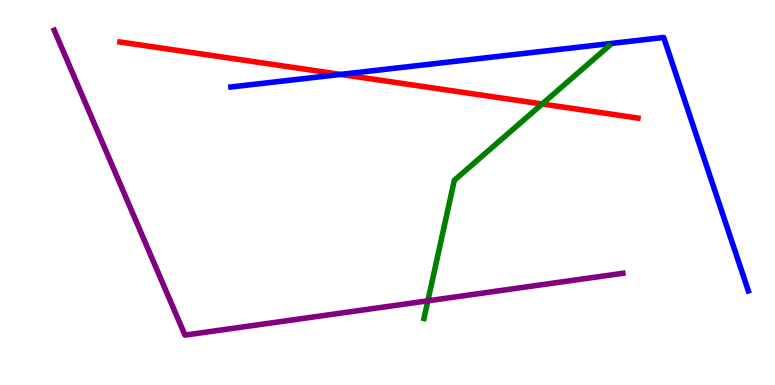[{'lines': ['blue', 'red'], 'intersections': [{'x': 4.4, 'y': 8.07}]}, {'lines': ['green', 'red'], 'intersections': [{'x': 7.0, 'y': 7.3}]}, {'lines': ['purple', 'red'], 'intersections': []}, {'lines': ['blue', 'green'], 'intersections': []}, {'lines': ['blue', 'purple'], 'intersections': []}, {'lines': ['green', 'purple'], 'intersections': [{'x': 5.52, 'y': 2.19}]}]